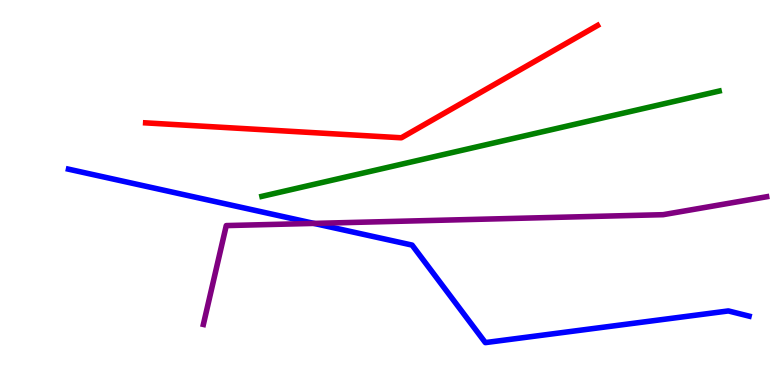[{'lines': ['blue', 'red'], 'intersections': []}, {'lines': ['green', 'red'], 'intersections': []}, {'lines': ['purple', 'red'], 'intersections': []}, {'lines': ['blue', 'green'], 'intersections': []}, {'lines': ['blue', 'purple'], 'intersections': [{'x': 4.05, 'y': 4.2}]}, {'lines': ['green', 'purple'], 'intersections': []}]